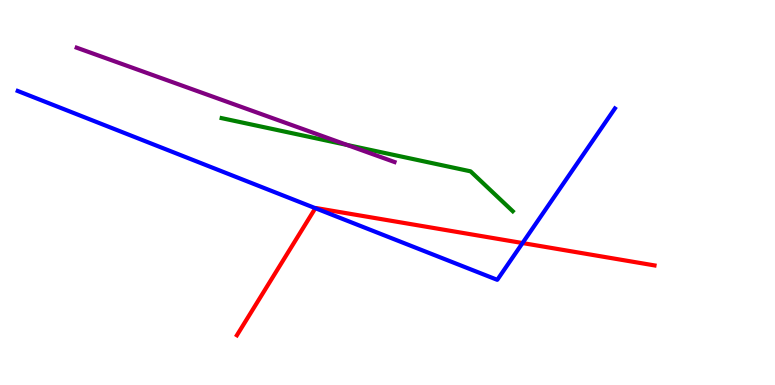[{'lines': ['blue', 'red'], 'intersections': [{'x': 4.07, 'y': 4.59}, {'x': 6.74, 'y': 3.69}]}, {'lines': ['green', 'red'], 'intersections': []}, {'lines': ['purple', 'red'], 'intersections': []}, {'lines': ['blue', 'green'], 'intersections': []}, {'lines': ['blue', 'purple'], 'intersections': []}, {'lines': ['green', 'purple'], 'intersections': [{'x': 4.48, 'y': 6.24}]}]